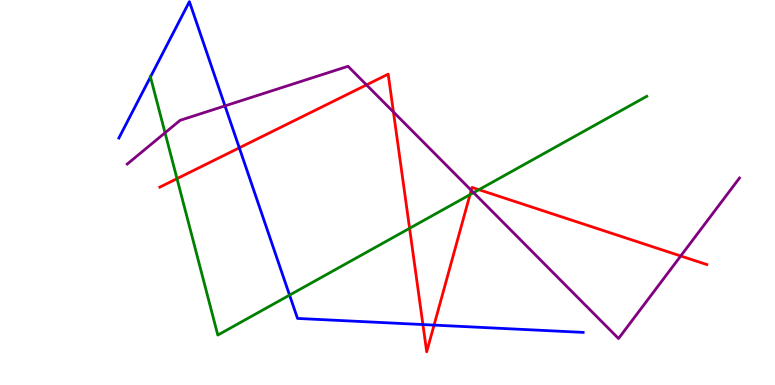[{'lines': ['blue', 'red'], 'intersections': [{'x': 3.09, 'y': 6.16}, {'x': 5.46, 'y': 1.57}, {'x': 5.6, 'y': 1.56}]}, {'lines': ['green', 'red'], 'intersections': [{'x': 2.28, 'y': 5.36}, {'x': 5.28, 'y': 4.07}, {'x': 6.06, 'y': 4.94}, {'x': 6.18, 'y': 5.07}]}, {'lines': ['purple', 'red'], 'intersections': [{'x': 4.73, 'y': 7.8}, {'x': 5.08, 'y': 7.09}, {'x': 6.08, 'y': 5.06}, {'x': 8.78, 'y': 3.35}]}, {'lines': ['blue', 'green'], 'intersections': [{'x': 1.94, 'y': 8.0}, {'x': 3.74, 'y': 2.33}]}, {'lines': ['blue', 'purple'], 'intersections': [{'x': 2.9, 'y': 7.25}]}, {'lines': ['green', 'purple'], 'intersections': [{'x': 2.13, 'y': 6.55}, {'x': 6.11, 'y': 5.0}]}]